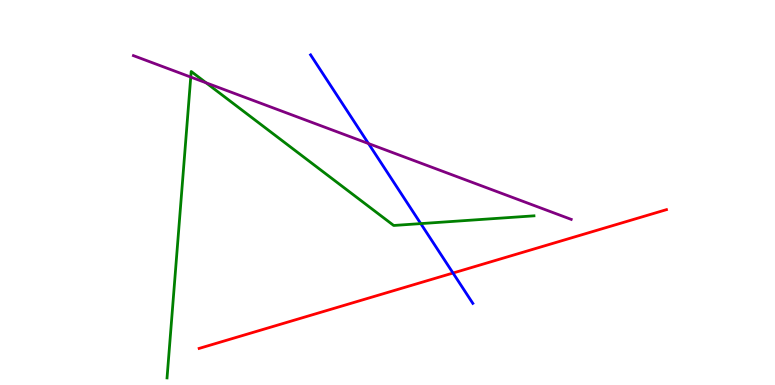[{'lines': ['blue', 'red'], 'intersections': [{'x': 5.85, 'y': 2.91}]}, {'lines': ['green', 'red'], 'intersections': []}, {'lines': ['purple', 'red'], 'intersections': []}, {'lines': ['blue', 'green'], 'intersections': [{'x': 5.43, 'y': 4.19}]}, {'lines': ['blue', 'purple'], 'intersections': [{'x': 4.75, 'y': 6.27}]}, {'lines': ['green', 'purple'], 'intersections': [{'x': 2.46, 'y': 8.0}, {'x': 2.66, 'y': 7.85}]}]